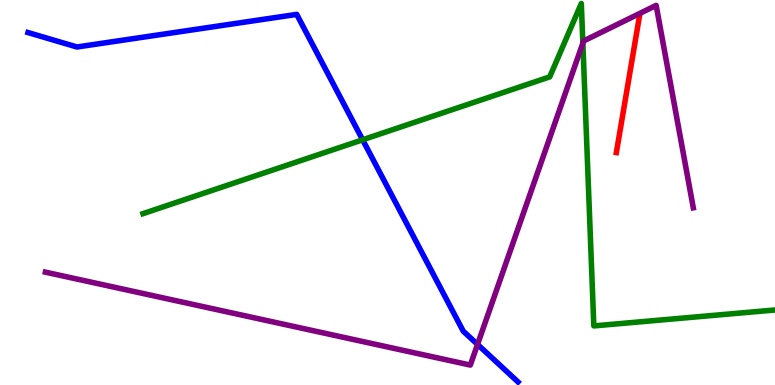[{'lines': ['blue', 'red'], 'intersections': []}, {'lines': ['green', 'red'], 'intersections': []}, {'lines': ['purple', 'red'], 'intersections': []}, {'lines': ['blue', 'green'], 'intersections': [{'x': 4.68, 'y': 6.37}]}, {'lines': ['blue', 'purple'], 'intersections': [{'x': 6.16, 'y': 1.05}]}, {'lines': ['green', 'purple'], 'intersections': [{'x': 7.52, 'y': 8.88}]}]